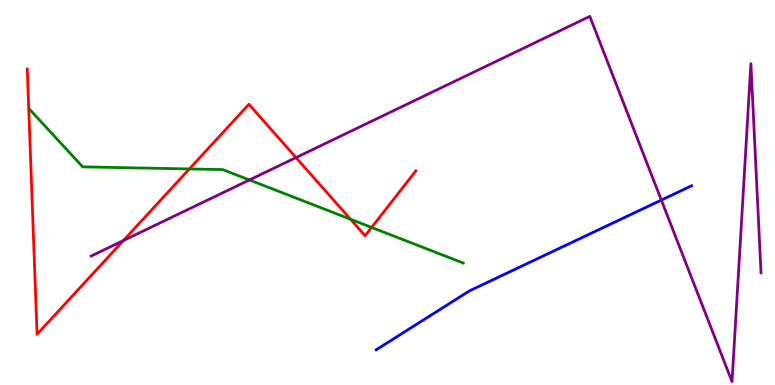[{'lines': ['blue', 'red'], 'intersections': []}, {'lines': ['green', 'red'], 'intersections': [{'x': 2.44, 'y': 5.61}, {'x': 4.52, 'y': 4.31}, {'x': 4.8, 'y': 4.09}]}, {'lines': ['purple', 'red'], 'intersections': [{'x': 1.59, 'y': 3.75}, {'x': 3.82, 'y': 5.91}]}, {'lines': ['blue', 'green'], 'intersections': []}, {'lines': ['blue', 'purple'], 'intersections': [{'x': 8.53, 'y': 4.8}]}, {'lines': ['green', 'purple'], 'intersections': [{'x': 3.22, 'y': 5.33}]}]